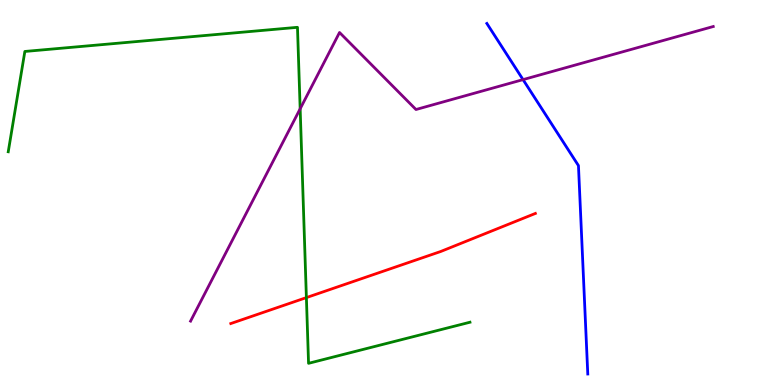[{'lines': ['blue', 'red'], 'intersections': []}, {'lines': ['green', 'red'], 'intersections': [{'x': 3.95, 'y': 2.27}]}, {'lines': ['purple', 'red'], 'intersections': []}, {'lines': ['blue', 'green'], 'intersections': []}, {'lines': ['blue', 'purple'], 'intersections': [{'x': 6.75, 'y': 7.93}]}, {'lines': ['green', 'purple'], 'intersections': [{'x': 3.87, 'y': 7.17}]}]